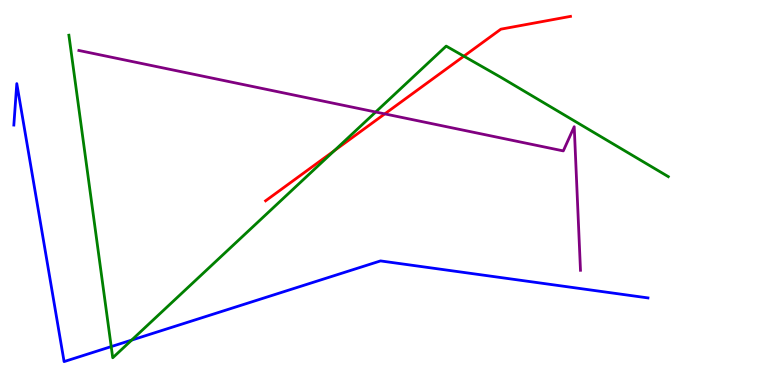[{'lines': ['blue', 'red'], 'intersections': []}, {'lines': ['green', 'red'], 'intersections': [{'x': 4.31, 'y': 6.09}, {'x': 5.99, 'y': 8.54}]}, {'lines': ['purple', 'red'], 'intersections': [{'x': 4.96, 'y': 7.04}]}, {'lines': ['blue', 'green'], 'intersections': [{'x': 1.44, 'y': 0.997}, {'x': 1.7, 'y': 1.17}]}, {'lines': ['blue', 'purple'], 'intersections': []}, {'lines': ['green', 'purple'], 'intersections': [{'x': 4.85, 'y': 7.09}]}]